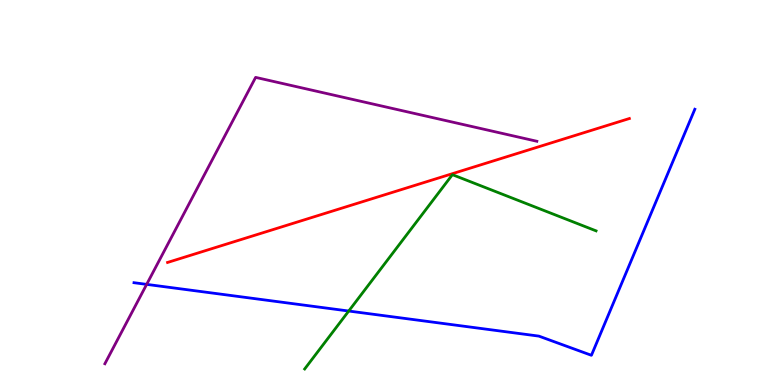[{'lines': ['blue', 'red'], 'intersections': []}, {'lines': ['green', 'red'], 'intersections': []}, {'lines': ['purple', 'red'], 'intersections': []}, {'lines': ['blue', 'green'], 'intersections': [{'x': 4.5, 'y': 1.92}]}, {'lines': ['blue', 'purple'], 'intersections': [{'x': 1.89, 'y': 2.61}]}, {'lines': ['green', 'purple'], 'intersections': []}]